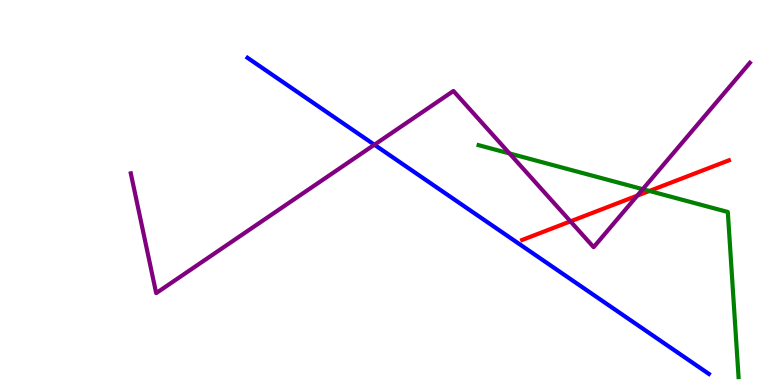[{'lines': ['blue', 'red'], 'intersections': []}, {'lines': ['green', 'red'], 'intersections': [{'x': 8.38, 'y': 5.04}]}, {'lines': ['purple', 'red'], 'intersections': [{'x': 7.36, 'y': 4.25}, {'x': 8.22, 'y': 4.92}]}, {'lines': ['blue', 'green'], 'intersections': []}, {'lines': ['blue', 'purple'], 'intersections': [{'x': 4.83, 'y': 6.24}]}, {'lines': ['green', 'purple'], 'intersections': [{'x': 6.57, 'y': 6.01}, {'x': 8.29, 'y': 5.09}]}]